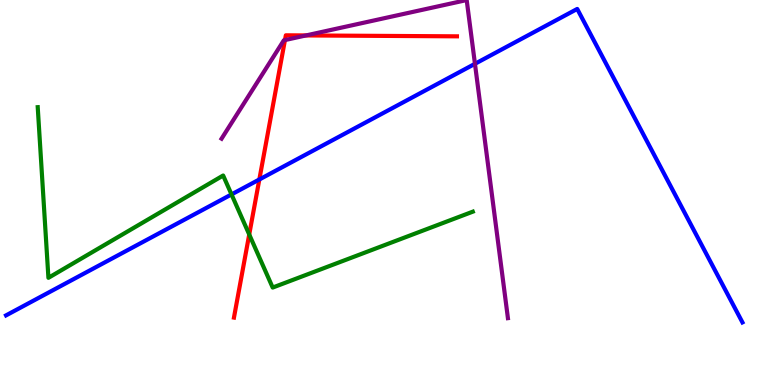[{'lines': ['blue', 'red'], 'intersections': [{'x': 3.35, 'y': 5.34}]}, {'lines': ['green', 'red'], 'intersections': [{'x': 3.22, 'y': 3.91}]}, {'lines': ['purple', 'red'], 'intersections': [{'x': 3.68, 'y': 8.96}, {'x': 3.95, 'y': 9.08}]}, {'lines': ['blue', 'green'], 'intersections': [{'x': 2.99, 'y': 4.95}]}, {'lines': ['blue', 'purple'], 'intersections': [{'x': 6.13, 'y': 8.34}]}, {'lines': ['green', 'purple'], 'intersections': []}]